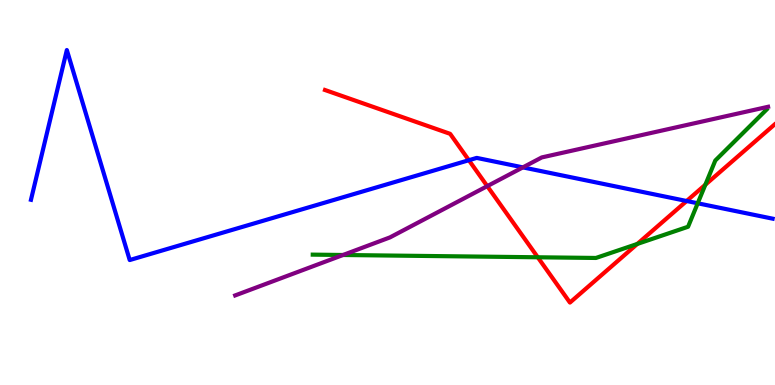[{'lines': ['blue', 'red'], 'intersections': [{'x': 6.05, 'y': 5.84}, {'x': 8.86, 'y': 4.78}]}, {'lines': ['green', 'red'], 'intersections': [{'x': 6.94, 'y': 3.32}, {'x': 8.22, 'y': 3.66}, {'x': 9.1, 'y': 5.2}]}, {'lines': ['purple', 'red'], 'intersections': [{'x': 6.29, 'y': 5.17}]}, {'lines': ['blue', 'green'], 'intersections': [{'x': 9.0, 'y': 4.72}]}, {'lines': ['blue', 'purple'], 'intersections': [{'x': 6.75, 'y': 5.65}]}, {'lines': ['green', 'purple'], 'intersections': [{'x': 4.43, 'y': 3.38}]}]